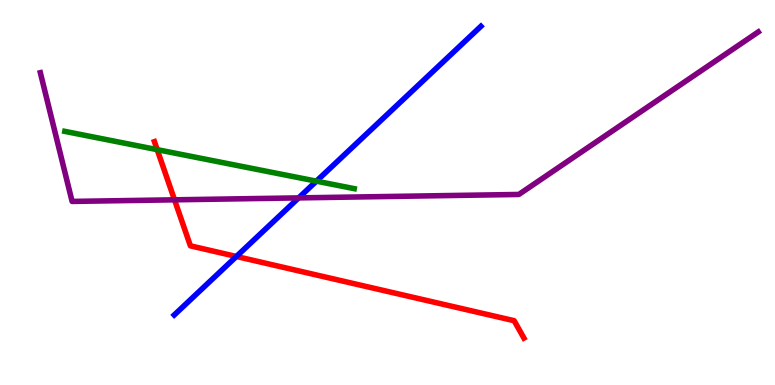[{'lines': ['blue', 'red'], 'intersections': [{'x': 3.05, 'y': 3.34}]}, {'lines': ['green', 'red'], 'intersections': [{'x': 2.03, 'y': 6.11}]}, {'lines': ['purple', 'red'], 'intersections': [{'x': 2.25, 'y': 4.81}]}, {'lines': ['blue', 'green'], 'intersections': [{'x': 4.08, 'y': 5.29}]}, {'lines': ['blue', 'purple'], 'intersections': [{'x': 3.85, 'y': 4.86}]}, {'lines': ['green', 'purple'], 'intersections': []}]